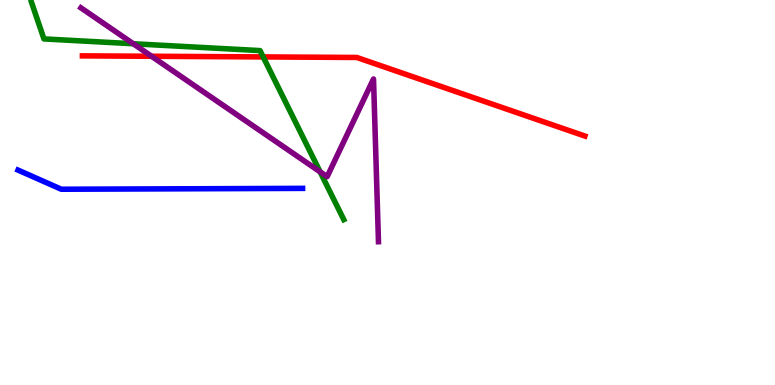[{'lines': ['blue', 'red'], 'intersections': []}, {'lines': ['green', 'red'], 'intersections': [{'x': 3.4, 'y': 8.52}]}, {'lines': ['purple', 'red'], 'intersections': [{'x': 1.96, 'y': 8.54}]}, {'lines': ['blue', 'green'], 'intersections': []}, {'lines': ['blue', 'purple'], 'intersections': []}, {'lines': ['green', 'purple'], 'intersections': [{'x': 1.72, 'y': 8.86}, {'x': 4.13, 'y': 5.54}]}]